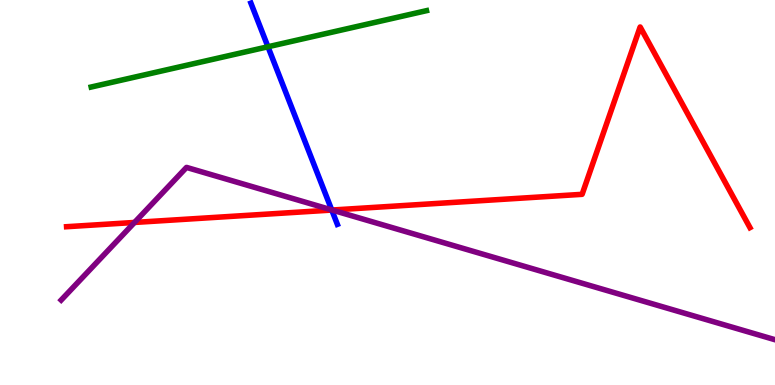[{'lines': ['blue', 'red'], 'intersections': [{'x': 4.28, 'y': 4.54}]}, {'lines': ['green', 'red'], 'intersections': []}, {'lines': ['purple', 'red'], 'intersections': [{'x': 1.74, 'y': 4.22}, {'x': 4.29, 'y': 4.54}]}, {'lines': ['blue', 'green'], 'intersections': [{'x': 3.46, 'y': 8.79}]}, {'lines': ['blue', 'purple'], 'intersections': [{'x': 4.28, 'y': 4.55}]}, {'lines': ['green', 'purple'], 'intersections': []}]